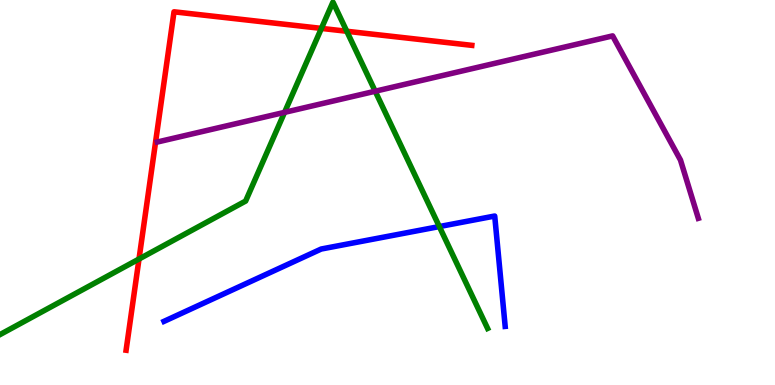[{'lines': ['blue', 'red'], 'intersections': []}, {'lines': ['green', 'red'], 'intersections': [{'x': 1.79, 'y': 3.27}, {'x': 4.15, 'y': 9.26}, {'x': 4.47, 'y': 9.19}]}, {'lines': ['purple', 'red'], 'intersections': []}, {'lines': ['blue', 'green'], 'intersections': [{'x': 5.67, 'y': 4.12}]}, {'lines': ['blue', 'purple'], 'intersections': []}, {'lines': ['green', 'purple'], 'intersections': [{'x': 3.67, 'y': 7.08}, {'x': 4.84, 'y': 7.63}]}]